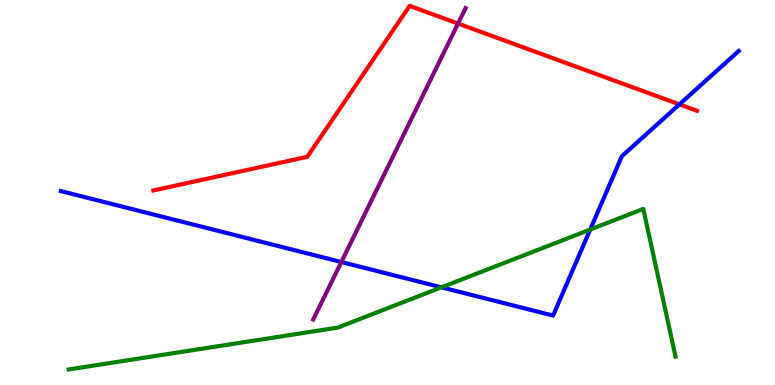[{'lines': ['blue', 'red'], 'intersections': [{'x': 8.77, 'y': 7.29}]}, {'lines': ['green', 'red'], 'intersections': []}, {'lines': ['purple', 'red'], 'intersections': [{'x': 5.91, 'y': 9.39}]}, {'lines': ['blue', 'green'], 'intersections': [{'x': 5.7, 'y': 2.54}, {'x': 7.62, 'y': 4.04}]}, {'lines': ['blue', 'purple'], 'intersections': [{'x': 4.4, 'y': 3.19}]}, {'lines': ['green', 'purple'], 'intersections': []}]